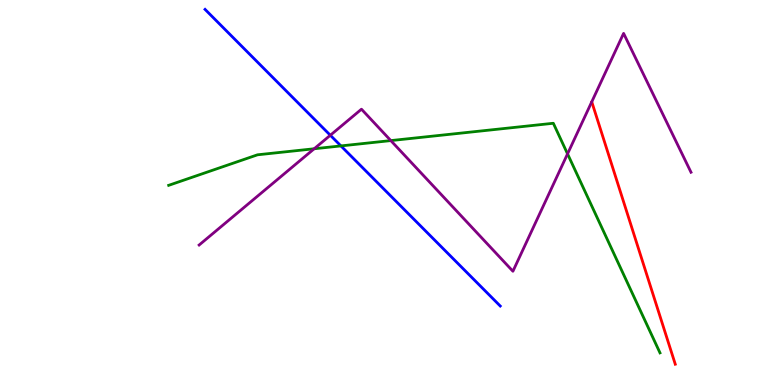[{'lines': ['blue', 'red'], 'intersections': []}, {'lines': ['green', 'red'], 'intersections': []}, {'lines': ['purple', 'red'], 'intersections': []}, {'lines': ['blue', 'green'], 'intersections': [{'x': 4.4, 'y': 6.21}]}, {'lines': ['blue', 'purple'], 'intersections': [{'x': 4.26, 'y': 6.49}]}, {'lines': ['green', 'purple'], 'intersections': [{'x': 4.05, 'y': 6.14}, {'x': 5.04, 'y': 6.35}, {'x': 7.32, 'y': 6.0}]}]